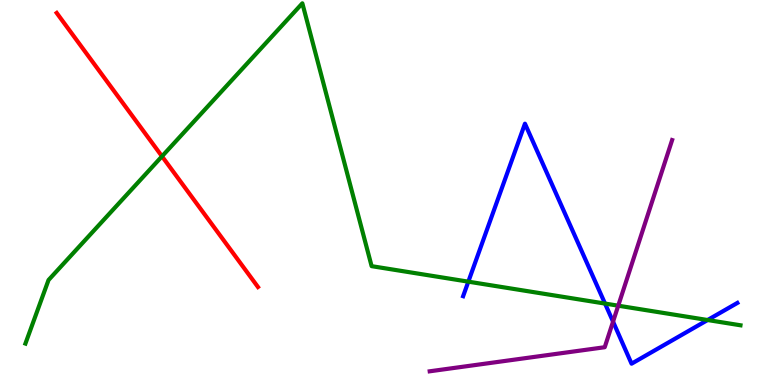[{'lines': ['blue', 'red'], 'intersections': []}, {'lines': ['green', 'red'], 'intersections': [{'x': 2.09, 'y': 5.94}]}, {'lines': ['purple', 'red'], 'intersections': []}, {'lines': ['blue', 'green'], 'intersections': [{'x': 6.04, 'y': 2.68}, {'x': 7.81, 'y': 2.11}, {'x': 9.13, 'y': 1.69}]}, {'lines': ['blue', 'purple'], 'intersections': [{'x': 7.91, 'y': 1.65}]}, {'lines': ['green', 'purple'], 'intersections': [{'x': 7.98, 'y': 2.06}]}]